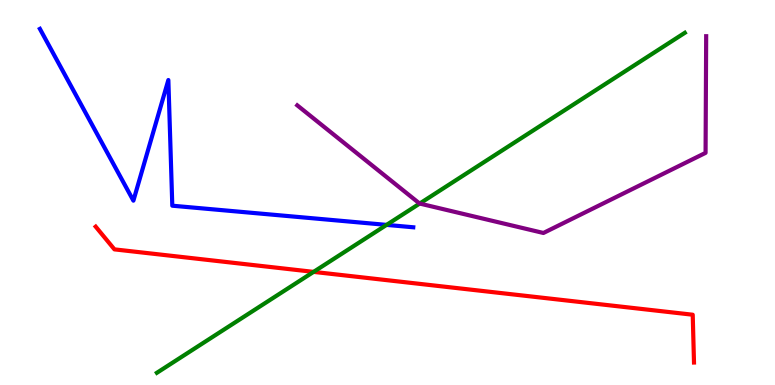[{'lines': ['blue', 'red'], 'intersections': []}, {'lines': ['green', 'red'], 'intersections': [{'x': 4.05, 'y': 2.94}]}, {'lines': ['purple', 'red'], 'intersections': []}, {'lines': ['blue', 'green'], 'intersections': [{'x': 4.99, 'y': 4.16}]}, {'lines': ['blue', 'purple'], 'intersections': []}, {'lines': ['green', 'purple'], 'intersections': [{'x': 5.42, 'y': 4.71}]}]